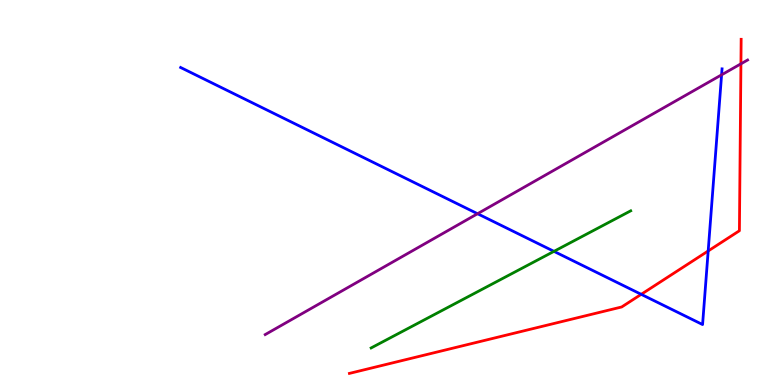[{'lines': ['blue', 'red'], 'intersections': [{'x': 8.27, 'y': 2.36}, {'x': 9.14, 'y': 3.48}]}, {'lines': ['green', 'red'], 'intersections': []}, {'lines': ['purple', 'red'], 'intersections': [{'x': 9.56, 'y': 8.34}]}, {'lines': ['blue', 'green'], 'intersections': [{'x': 7.15, 'y': 3.47}]}, {'lines': ['blue', 'purple'], 'intersections': [{'x': 6.16, 'y': 4.45}, {'x': 9.31, 'y': 8.06}]}, {'lines': ['green', 'purple'], 'intersections': []}]